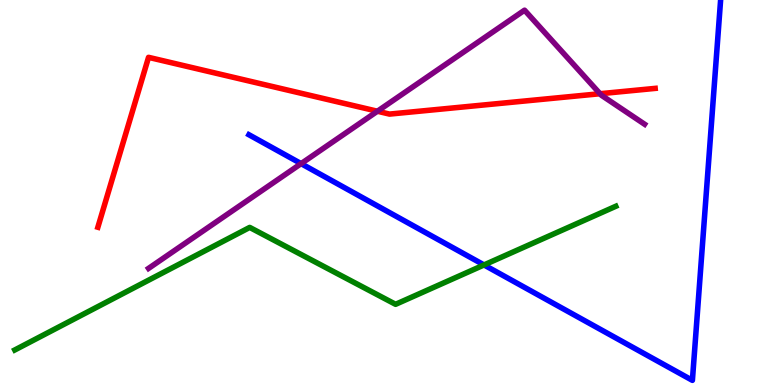[{'lines': ['blue', 'red'], 'intersections': []}, {'lines': ['green', 'red'], 'intersections': []}, {'lines': ['purple', 'red'], 'intersections': [{'x': 4.87, 'y': 7.11}, {'x': 7.74, 'y': 7.57}]}, {'lines': ['blue', 'green'], 'intersections': [{'x': 6.25, 'y': 3.12}]}, {'lines': ['blue', 'purple'], 'intersections': [{'x': 3.89, 'y': 5.75}]}, {'lines': ['green', 'purple'], 'intersections': []}]